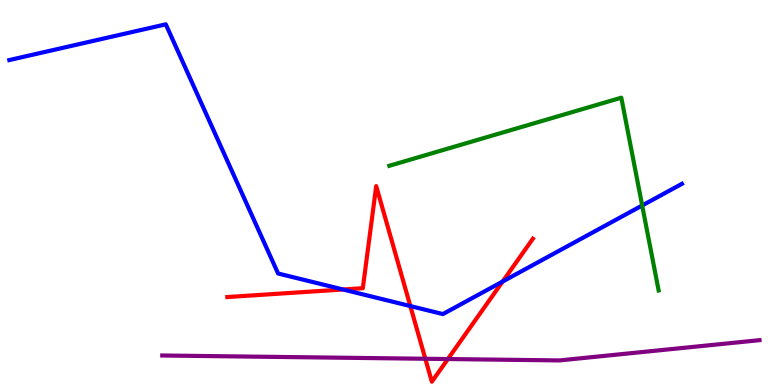[{'lines': ['blue', 'red'], 'intersections': [{'x': 4.43, 'y': 2.48}, {'x': 5.29, 'y': 2.05}, {'x': 6.49, 'y': 2.69}]}, {'lines': ['green', 'red'], 'intersections': []}, {'lines': ['purple', 'red'], 'intersections': [{'x': 5.49, 'y': 0.682}, {'x': 5.78, 'y': 0.674}]}, {'lines': ['blue', 'green'], 'intersections': [{'x': 8.29, 'y': 4.66}]}, {'lines': ['blue', 'purple'], 'intersections': []}, {'lines': ['green', 'purple'], 'intersections': []}]